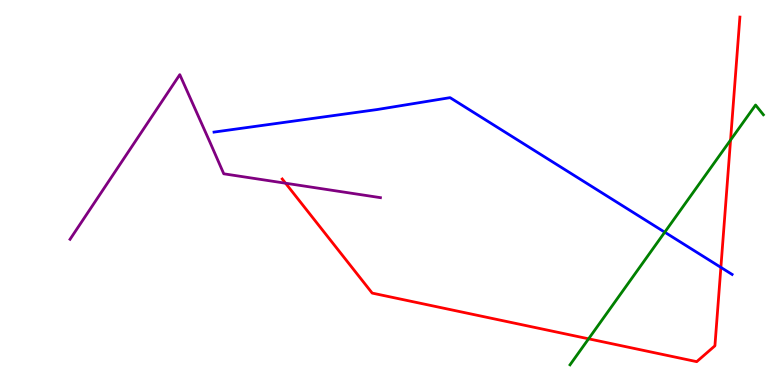[{'lines': ['blue', 'red'], 'intersections': [{'x': 9.3, 'y': 3.05}]}, {'lines': ['green', 'red'], 'intersections': [{'x': 7.59, 'y': 1.2}, {'x': 9.43, 'y': 6.36}]}, {'lines': ['purple', 'red'], 'intersections': [{'x': 3.68, 'y': 5.24}]}, {'lines': ['blue', 'green'], 'intersections': [{'x': 8.58, 'y': 3.97}]}, {'lines': ['blue', 'purple'], 'intersections': []}, {'lines': ['green', 'purple'], 'intersections': []}]